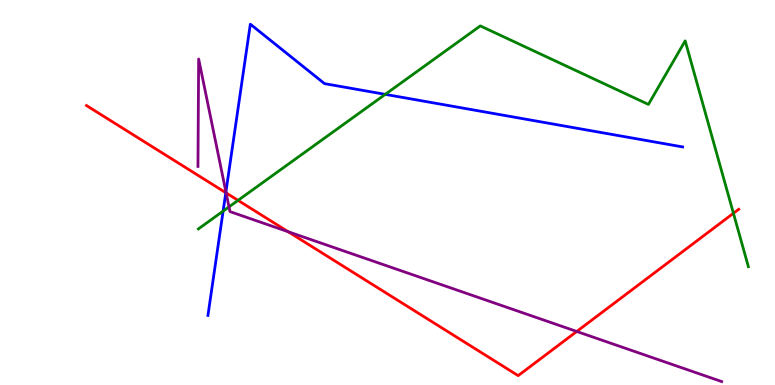[{'lines': ['blue', 'red'], 'intersections': [{'x': 2.91, 'y': 4.99}]}, {'lines': ['green', 'red'], 'intersections': [{'x': 3.07, 'y': 4.8}, {'x': 9.46, 'y': 4.46}]}, {'lines': ['purple', 'red'], 'intersections': [{'x': 2.92, 'y': 4.99}, {'x': 3.72, 'y': 3.98}, {'x': 7.44, 'y': 1.39}]}, {'lines': ['blue', 'green'], 'intersections': [{'x': 2.88, 'y': 4.52}, {'x': 4.97, 'y': 7.55}]}, {'lines': ['blue', 'purple'], 'intersections': [{'x': 2.92, 'y': 5.02}]}, {'lines': ['green', 'purple'], 'intersections': [{'x': 2.95, 'y': 4.63}]}]